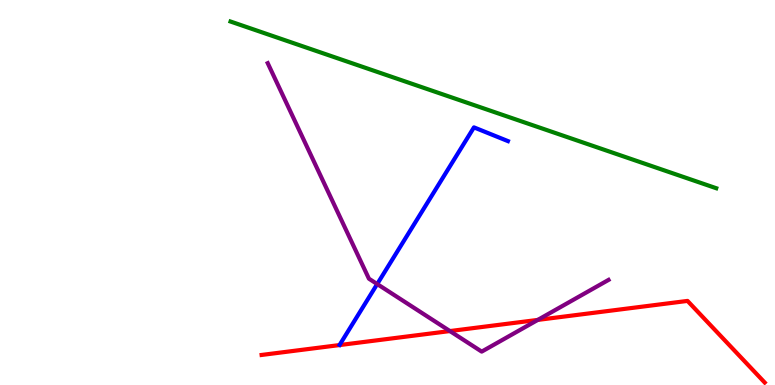[{'lines': ['blue', 'red'], 'intersections': []}, {'lines': ['green', 'red'], 'intersections': []}, {'lines': ['purple', 'red'], 'intersections': [{'x': 5.81, 'y': 1.4}, {'x': 6.94, 'y': 1.69}]}, {'lines': ['blue', 'green'], 'intersections': []}, {'lines': ['blue', 'purple'], 'intersections': [{'x': 4.87, 'y': 2.62}]}, {'lines': ['green', 'purple'], 'intersections': []}]